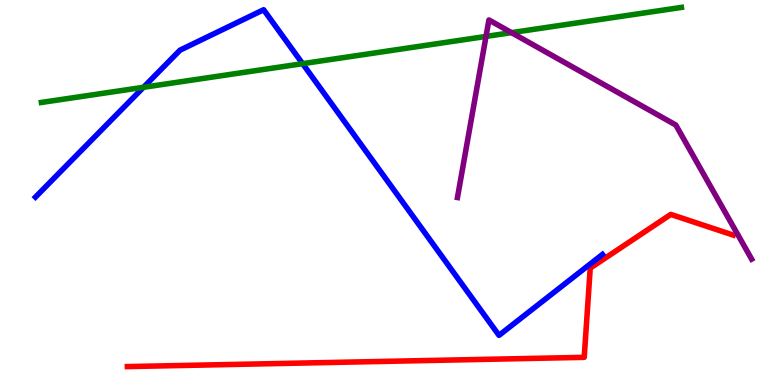[{'lines': ['blue', 'red'], 'intersections': []}, {'lines': ['green', 'red'], 'intersections': []}, {'lines': ['purple', 'red'], 'intersections': []}, {'lines': ['blue', 'green'], 'intersections': [{'x': 1.85, 'y': 7.73}, {'x': 3.9, 'y': 8.35}]}, {'lines': ['blue', 'purple'], 'intersections': []}, {'lines': ['green', 'purple'], 'intersections': [{'x': 6.27, 'y': 9.05}, {'x': 6.6, 'y': 9.15}]}]